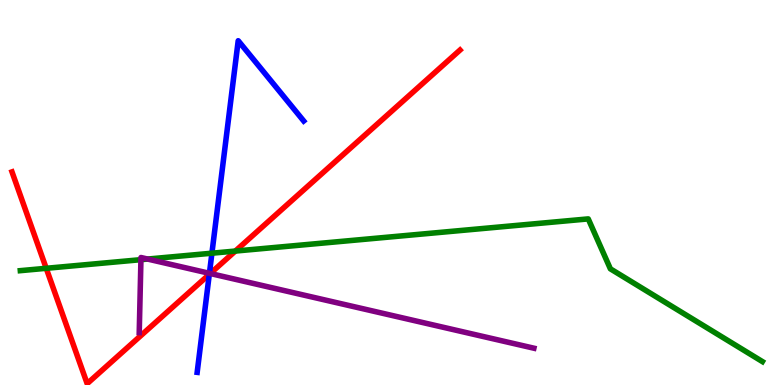[{'lines': ['blue', 'red'], 'intersections': [{'x': 2.7, 'y': 2.87}]}, {'lines': ['green', 'red'], 'intersections': [{'x': 0.596, 'y': 3.03}, {'x': 3.04, 'y': 3.48}]}, {'lines': ['purple', 'red'], 'intersections': [{'x': 2.71, 'y': 2.9}]}, {'lines': ['blue', 'green'], 'intersections': [{'x': 2.73, 'y': 3.42}]}, {'lines': ['blue', 'purple'], 'intersections': [{'x': 2.7, 'y': 2.9}]}, {'lines': ['green', 'purple'], 'intersections': [{'x': 1.82, 'y': 3.26}, {'x': 1.9, 'y': 3.27}]}]